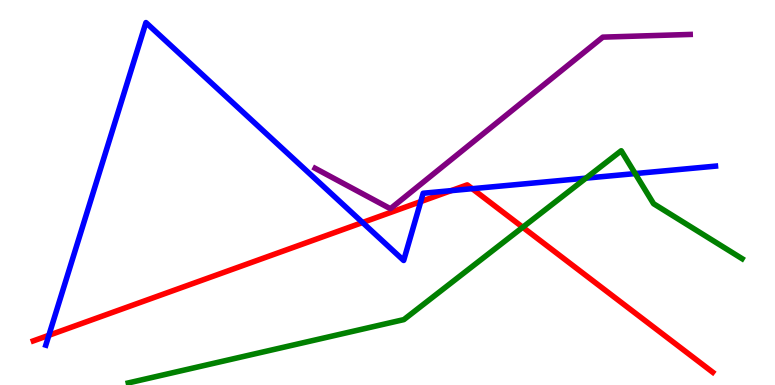[{'lines': ['blue', 'red'], 'intersections': [{'x': 0.631, 'y': 1.29}, {'x': 4.68, 'y': 4.22}, {'x': 5.43, 'y': 4.76}, {'x': 5.82, 'y': 5.05}, {'x': 6.09, 'y': 5.1}]}, {'lines': ['green', 'red'], 'intersections': [{'x': 6.74, 'y': 4.1}]}, {'lines': ['purple', 'red'], 'intersections': []}, {'lines': ['blue', 'green'], 'intersections': [{'x': 7.56, 'y': 5.37}, {'x': 8.2, 'y': 5.49}]}, {'lines': ['blue', 'purple'], 'intersections': []}, {'lines': ['green', 'purple'], 'intersections': []}]